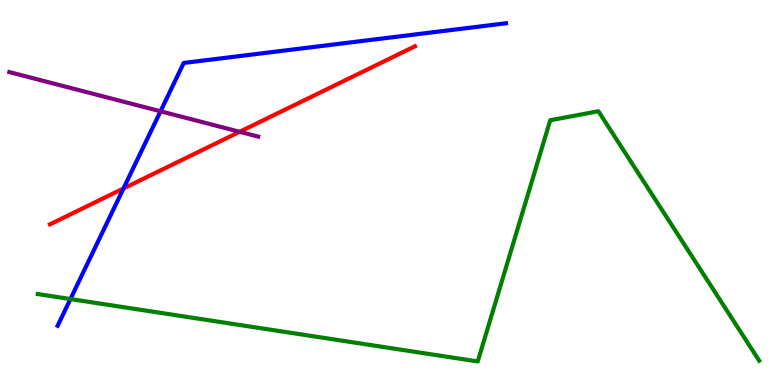[{'lines': ['blue', 'red'], 'intersections': [{'x': 1.59, 'y': 5.1}]}, {'lines': ['green', 'red'], 'intersections': []}, {'lines': ['purple', 'red'], 'intersections': [{'x': 3.09, 'y': 6.58}]}, {'lines': ['blue', 'green'], 'intersections': [{'x': 0.909, 'y': 2.23}]}, {'lines': ['blue', 'purple'], 'intersections': [{'x': 2.07, 'y': 7.11}]}, {'lines': ['green', 'purple'], 'intersections': []}]